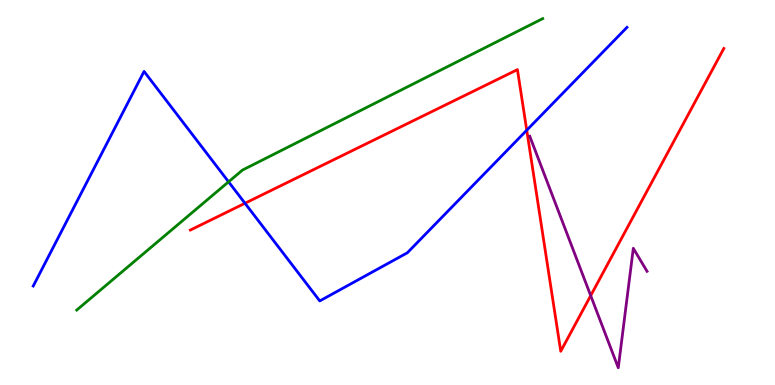[{'lines': ['blue', 'red'], 'intersections': [{'x': 3.16, 'y': 4.72}, {'x': 6.8, 'y': 6.62}]}, {'lines': ['green', 'red'], 'intersections': []}, {'lines': ['purple', 'red'], 'intersections': [{'x': 7.62, 'y': 2.32}]}, {'lines': ['blue', 'green'], 'intersections': [{'x': 2.95, 'y': 5.28}]}, {'lines': ['blue', 'purple'], 'intersections': []}, {'lines': ['green', 'purple'], 'intersections': []}]